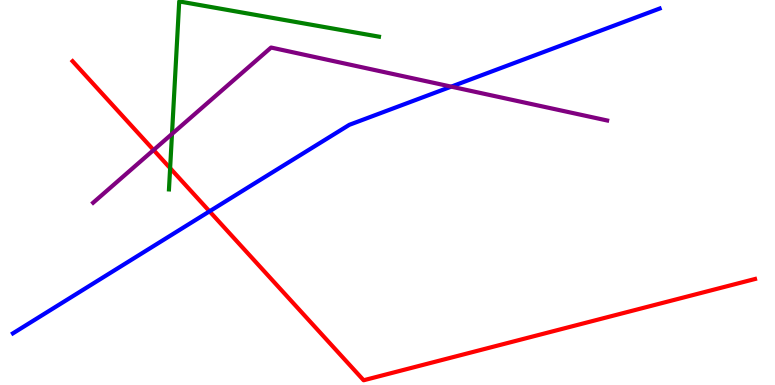[{'lines': ['blue', 'red'], 'intersections': [{'x': 2.7, 'y': 4.51}]}, {'lines': ['green', 'red'], 'intersections': [{'x': 2.2, 'y': 5.63}]}, {'lines': ['purple', 'red'], 'intersections': [{'x': 1.98, 'y': 6.1}]}, {'lines': ['blue', 'green'], 'intersections': []}, {'lines': ['blue', 'purple'], 'intersections': [{'x': 5.82, 'y': 7.75}]}, {'lines': ['green', 'purple'], 'intersections': [{'x': 2.22, 'y': 6.52}]}]